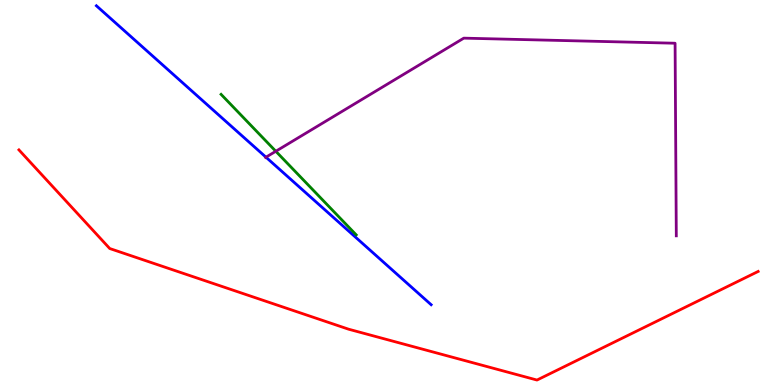[{'lines': ['blue', 'red'], 'intersections': []}, {'lines': ['green', 'red'], 'intersections': []}, {'lines': ['purple', 'red'], 'intersections': []}, {'lines': ['blue', 'green'], 'intersections': []}, {'lines': ['blue', 'purple'], 'intersections': [{'x': 3.43, 'y': 5.92}]}, {'lines': ['green', 'purple'], 'intersections': [{'x': 3.56, 'y': 6.07}]}]